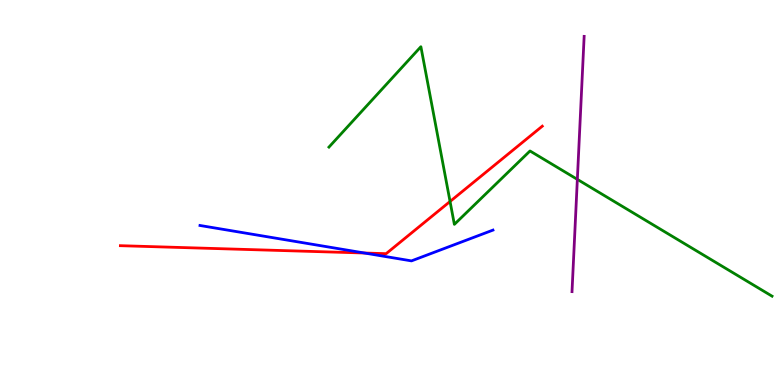[{'lines': ['blue', 'red'], 'intersections': [{'x': 4.7, 'y': 3.43}]}, {'lines': ['green', 'red'], 'intersections': [{'x': 5.81, 'y': 4.77}]}, {'lines': ['purple', 'red'], 'intersections': []}, {'lines': ['blue', 'green'], 'intersections': []}, {'lines': ['blue', 'purple'], 'intersections': []}, {'lines': ['green', 'purple'], 'intersections': [{'x': 7.45, 'y': 5.34}]}]